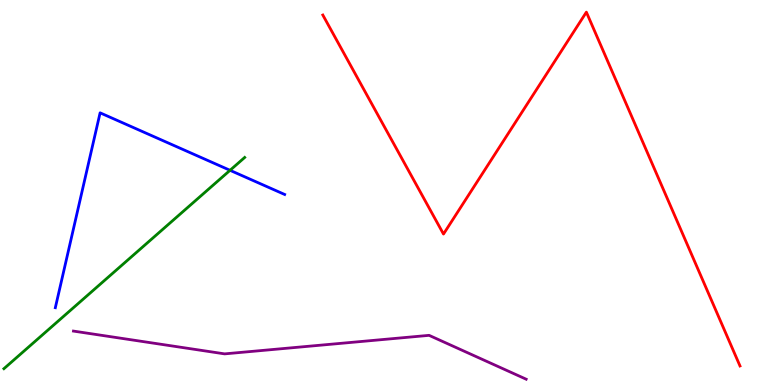[{'lines': ['blue', 'red'], 'intersections': []}, {'lines': ['green', 'red'], 'intersections': []}, {'lines': ['purple', 'red'], 'intersections': []}, {'lines': ['blue', 'green'], 'intersections': [{'x': 2.97, 'y': 5.58}]}, {'lines': ['blue', 'purple'], 'intersections': []}, {'lines': ['green', 'purple'], 'intersections': []}]